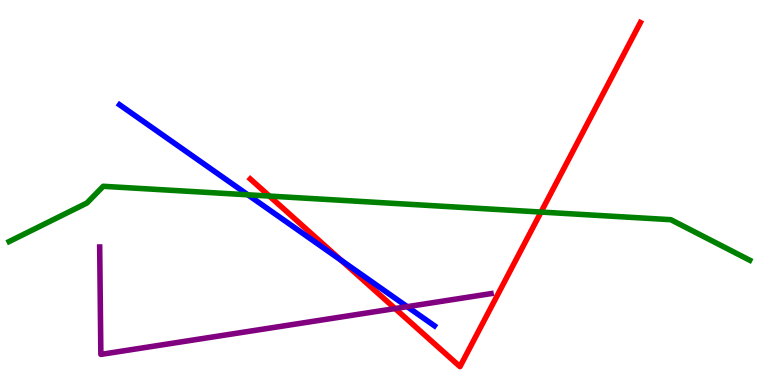[{'lines': ['blue', 'red'], 'intersections': [{'x': 4.4, 'y': 3.24}]}, {'lines': ['green', 'red'], 'intersections': [{'x': 3.48, 'y': 4.91}, {'x': 6.98, 'y': 4.49}]}, {'lines': ['purple', 'red'], 'intersections': [{'x': 5.1, 'y': 1.99}]}, {'lines': ['blue', 'green'], 'intersections': [{'x': 3.2, 'y': 4.94}]}, {'lines': ['blue', 'purple'], 'intersections': [{'x': 5.25, 'y': 2.03}]}, {'lines': ['green', 'purple'], 'intersections': []}]